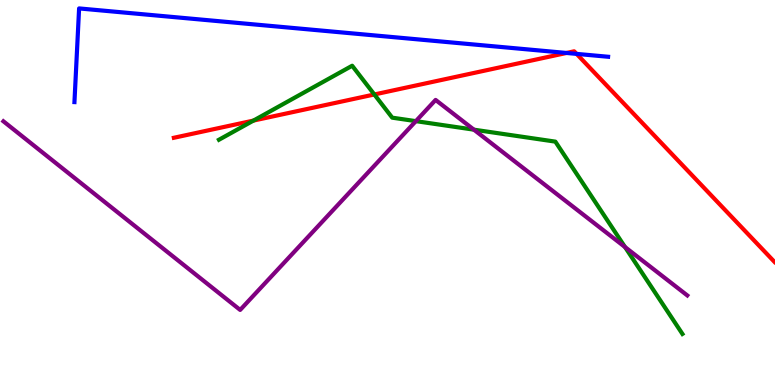[{'lines': ['blue', 'red'], 'intersections': [{'x': 7.31, 'y': 8.62}, {'x': 7.44, 'y': 8.6}]}, {'lines': ['green', 'red'], 'intersections': [{'x': 3.27, 'y': 6.87}, {'x': 4.83, 'y': 7.55}]}, {'lines': ['purple', 'red'], 'intersections': []}, {'lines': ['blue', 'green'], 'intersections': []}, {'lines': ['blue', 'purple'], 'intersections': []}, {'lines': ['green', 'purple'], 'intersections': [{'x': 5.37, 'y': 6.85}, {'x': 6.11, 'y': 6.63}, {'x': 8.06, 'y': 3.58}]}]